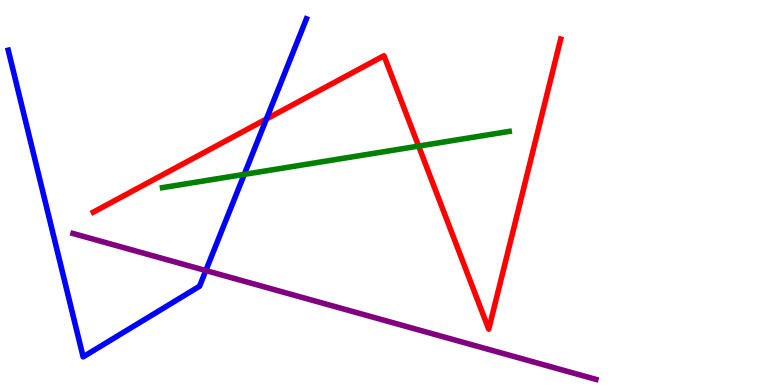[{'lines': ['blue', 'red'], 'intersections': [{'x': 3.44, 'y': 6.91}]}, {'lines': ['green', 'red'], 'intersections': [{'x': 5.4, 'y': 6.21}]}, {'lines': ['purple', 'red'], 'intersections': []}, {'lines': ['blue', 'green'], 'intersections': [{'x': 3.15, 'y': 5.47}]}, {'lines': ['blue', 'purple'], 'intersections': [{'x': 2.66, 'y': 2.97}]}, {'lines': ['green', 'purple'], 'intersections': []}]